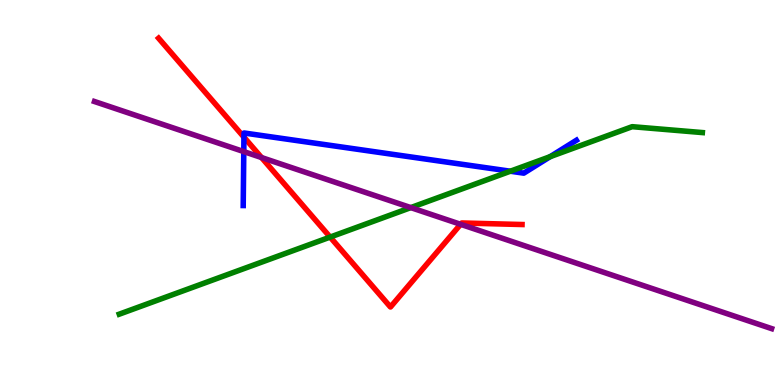[{'lines': ['blue', 'red'], 'intersections': [{'x': 3.15, 'y': 6.44}]}, {'lines': ['green', 'red'], 'intersections': [{'x': 4.26, 'y': 3.84}]}, {'lines': ['purple', 'red'], 'intersections': [{'x': 3.37, 'y': 5.91}, {'x': 5.94, 'y': 4.17}]}, {'lines': ['blue', 'green'], 'intersections': [{'x': 6.59, 'y': 5.55}, {'x': 7.1, 'y': 5.93}]}, {'lines': ['blue', 'purple'], 'intersections': [{'x': 3.15, 'y': 6.06}]}, {'lines': ['green', 'purple'], 'intersections': [{'x': 5.3, 'y': 4.61}]}]